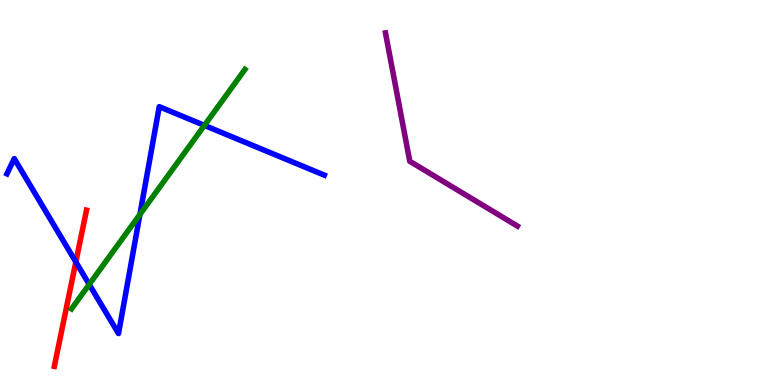[{'lines': ['blue', 'red'], 'intersections': [{'x': 0.979, 'y': 3.2}]}, {'lines': ['green', 'red'], 'intersections': []}, {'lines': ['purple', 'red'], 'intersections': []}, {'lines': ['blue', 'green'], 'intersections': [{'x': 1.15, 'y': 2.61}, {'x': 1.81, 'y': 4.43}, {'x': 2.64, 'y': 6.74}]}, {'lines': ['blue', 'purple'], 'intersections': []}, {'lines': ['green', 'purple'], 'intersections': []}]